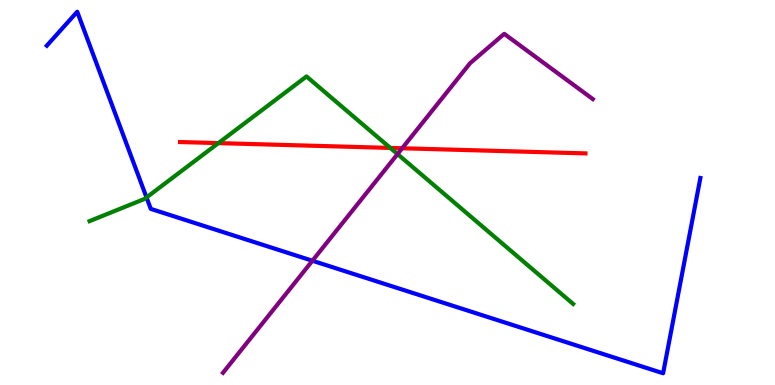[{'lines': ['blue', 'red'], 'intersections': []}, {'lines': ['green', 'red'], 'intersections': [{'x': 2.82, 'y': 6.28}, {'x': 5.04, 'y': 6.16}]}, {'lines': ['purple', 'red'], 'intersections': [{'x': 5.19, 'y': 6.15}]}, {'lines': ['blue', 'green'], 'intersections': [{'x': 1.89, 'y': 4.87}]}, {'lines': ['blue', 'purple'], 'intersections': [{'x': 4.03, 'y': 3.23}]}, {'lines': ['green', 'purple'], 'intersections': [{'x': 5.13, 'y': 6.0}]}]